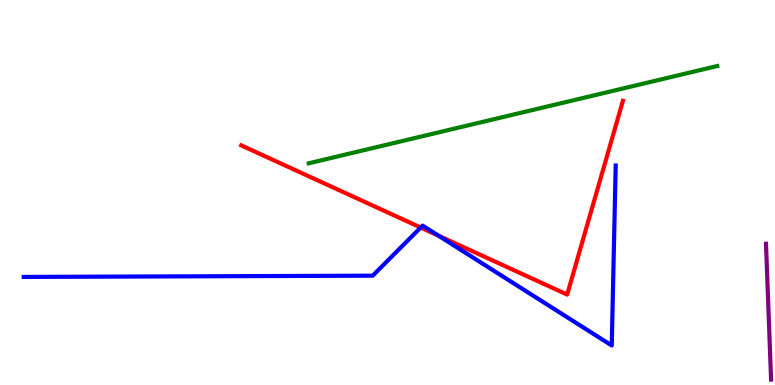[{'lines': ['blue', 'red'], 'intersections': [{'x': 5.43, 'y': 4.09}, {'x': 5.66, 'y': 3.88}]}, {'lines': ['green', 'red'], 'intersections': []}, {'lines': ['purple', 'red'], 'intersections': []}, {'lines': ['blue', 'green'], 'intersections': []}, {'lines': ['blue', 'purple'], 'intersections': []}, {'lines': ['green', 'purple'], 'intersections': []}]